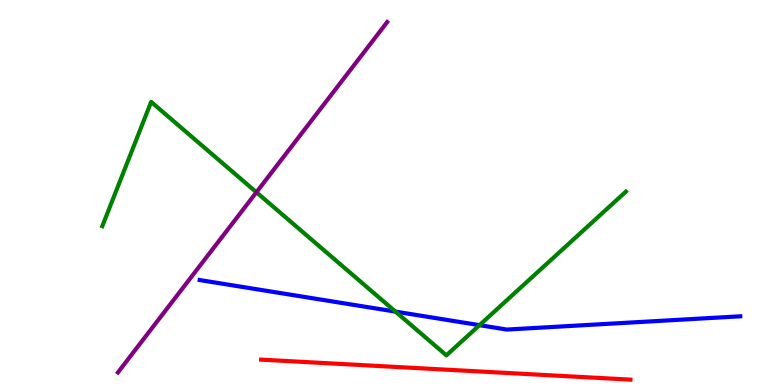[{'lines': ['blue', 'red'], 'intersections': []}, {'lines': ['green', 'red'], 'intersections': []}, {'lines': ['purple', 'red'], 'intersections': []}, {'lines': ['blue', 'green'], 'intersections': [{'x': 5.1, 'y': 1.91}, {'x': 6.19, 'y': 1.55}]}, {'lines': ['blue', 'purple'], 'intersections': []}, {'lines': ['green', 'purple'], 'intersections': [{'x': 3.31, 'y': 5.01}]}]